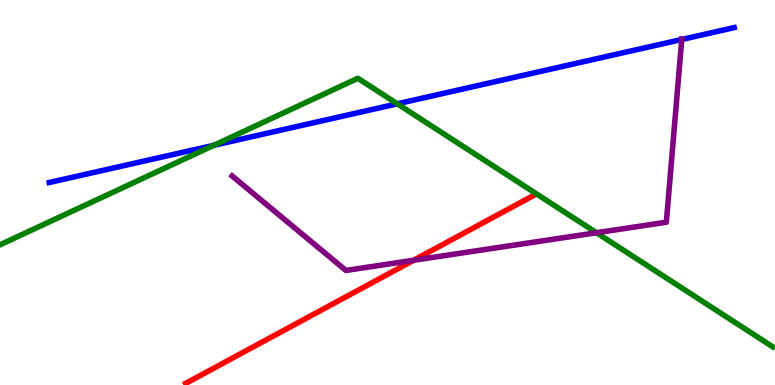[{'lines': ['blue', 'red'], 'intersections': []}, {'lines': ['green', 'red'], 'intersections': []}, {'lines': ['purple', 'red'], 'intersections': [{'x': 5.34, 'y': 3.24}]}, {'lines': ['blue', 'green'], 'intersections': [{'x': 2.76, 'y': 6.23}, {'x': 5.13, 'y': 7.3}]}, {'lines': ['blue', 'purple'], 'intersections': [{'x': 8.8, 'y': 8.97}]}, {'lines': ['green', 'purple'], 'intersections': [{'x': 7.7, 'y': 3.95}]}]